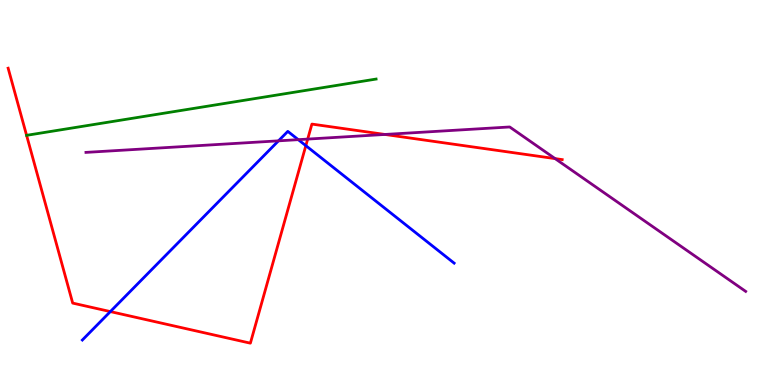[{'lines': ['blue', 'red'], 'intersections': [{'x': 1.42, 'y': 1.91}, {'x': 3.95, 'y': 6.22}]}, {'lines': ['green', 'red'], 'intersections': []}, {'lines': ['purple', 'red'], 'intersections': [{'x': 3.97, 'y': 6.39}, {'x': 4.97, 'y': 6.51}, {'x': 7.16, 'y': 5.88}]}, {'lines': ['blue', 'green'], 'intersections': []}, {'lines': ['blue', 'purple'], 'intersections': [{'x': 3.59, 'y': 6.34}, {'x': 3.85, 'y': 6.37}]}, {'lines': ['green', 'purple'], 'intersections': []}]